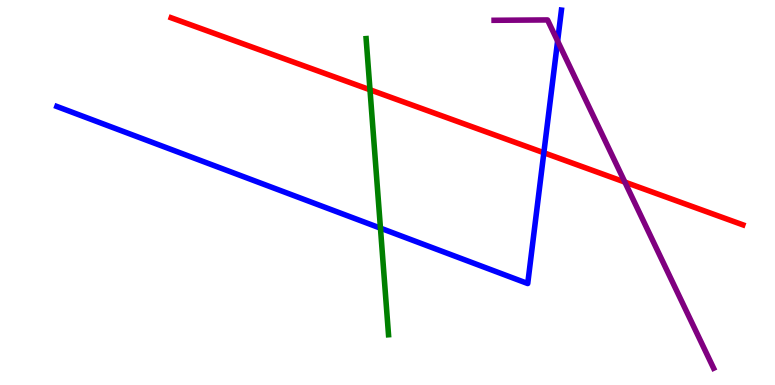[{'lines': ['blue', 'red'], 'intersections': [{'x': 7.02, 'y': 6.03}]}, {'lines': ['green', 'red'], 'intersections': [{'x': 4.77, 'y': 7.67}]}, {'lines': ['purple', 'red'], 'intersections': [{'x': 8.06, 'y': 5.27}]}, {'lines': ['blue', 'green'], 'intersections': [{'x': 4.91, 'y': 4.07}]}, {'lines': ['blue', 'purple'], 'intersections': [{'x': 7.2, 'y': 8.93}]}, {'lines': ['green', 'purple'], 'intersections': []}]